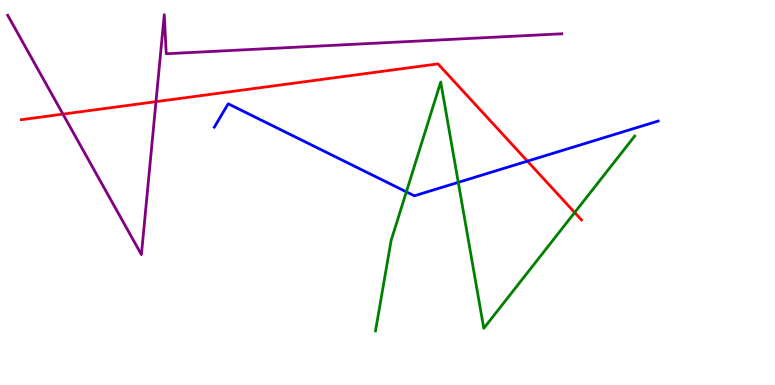[{'lines': ['blue', 'red'], 'intersections': [{'x': 6.81, 'y': 5.81}]}, {'lines': ['green', 'red'], 'intersections': [{'x': 7.42, 'y': 4.48}]}, {'lines': ['purple', 'red'], 'intersections': [{'x': 0.812, 'y': 7.04}, {'x': 2.01, 'y': 7.36}]}, {'lines': ['blue', 'green'], 'intersections': [{'x': 5.24, 'y': 5.02}, {'x': 5.91, 'y': 5.26}]}, {'lines': ['blue', 'purple'], 'intersections': []}, {'lines': ['green', 'purple'], 'intersections': []}]